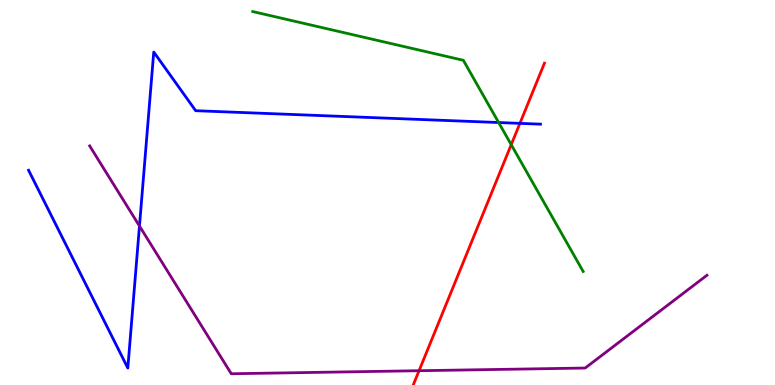[{'lines': ['blue', 'red'], 'intersections': [{'x': 6.71, 'y': 6.8}]}, {'lines': ['green', 'red'], 'intersections': [{'x': 6.6, 'y': 6.24}]}, {'lines': ['purple', 'red'], 'intersections': [{'x': 5.41, 'y': 0.371}]}, {'lines': ['blue', 'green'], 'intersections': [{'x': 6.43, 'y': 6.82}]}, {'lines': ['blue', 'purple'], 'intersections': [{'x': 1.8, 'y': 4.13}]}, {'lines': ['green', 'purple'], 'intersections': []}]